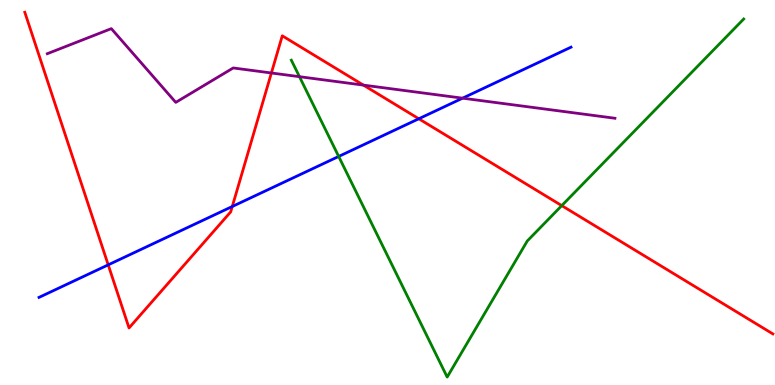[{'lines': ['blue', 'red'], 'intersections': [{'x': 1.4, 'y': 3.12}, {'x': 3.0, 'y': 4.64}, {'x': 5.4, 'y': 6.92}]}, {'lines': ['green', 'red'], 'intersections': [{'x': 7.25, 'y': 4.66}]}, {'lines': ['purple', 'red'], 'intersections': [{'x': 3.5, 'y': 8.1}, {'x': 4.69, 'y': 7.79}]}, {'lines': ['blue', 'green'], 'intersections': [{'x': 4.37, 'y': 5.94}]}, {'lines': ['blue', 'purple'], 'intersections': [{'x': 5.97, 'y': 7.45}]}, {'lines': ['green', 'purple'], 'intersections': [{'x': 3.86, 'y': 8.01}]}]